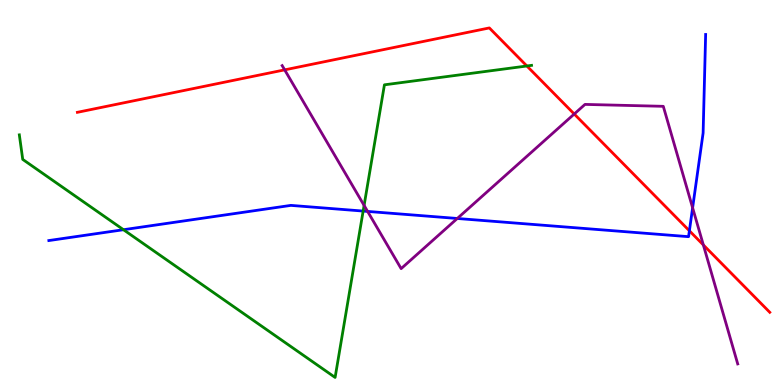[{'lines': ['blue', 'red'], 'intersections': [{'x': 8.9, 'y': 4.01}]}, {'lines': ['green', 'red'], 'intersections': [{'x': 6.8, 'y': 8.29}]}, {'lines': ['purple', 'red'], 'intersections': [{'x': 3.67, 'y': 8.19}, {'x': 7.41, 'y': 7.04}, {'x': 9.08, 'y': 3.64}]}, {'lines': ['blue', 'green'], 'intersections': [{'x': 1.59, 'y': 4.03}, {'x': 4.69, 'y': 4.52}]}, {'lines': ['blue', 'purple'], 'intersections': [{'x': 4.74, 'y': 4.51}, {'x': 5.9, 'y': 4.33}, {'x': 8.94, 'y': 4.6}]}, {'lines': ['green', 'purple'], 'intersections': [{'x': 4.7, 'y': 4.66}]}]